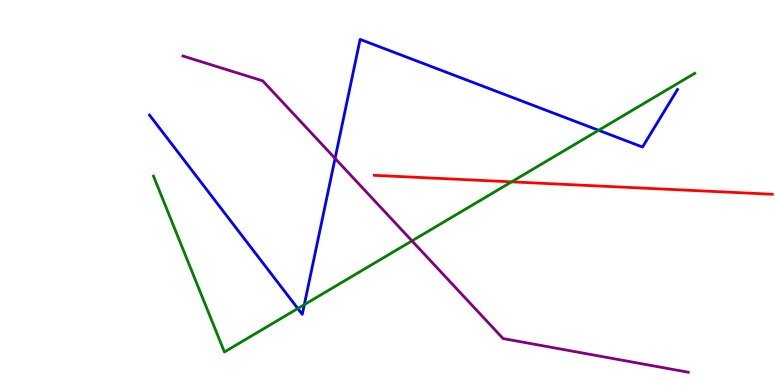[{'lines': ['blue', 'red'], 'intersections': []}, {'lines': ['green', 'red'], 'intersections': [{'x': 6.6, 'y': 5.28}]}, {'lines': ['purple', 'red'], 'intersections': []}, {'lines': ['blue', 'green'], 'intersections': [{'x': 3.84, 'y': 1.99}, {'x': 3.93, 'y': 2.09}, {'x': 7.72, 'y': 6.62}]}, {'lines': ['blue', 'purple'], 'intersections': [{'x': 4.32, 'y': 5.89}]}, {'lines': ['green', 'purple'], 'intersections': [{'x': 5.32, 'y': 3.74}]}]